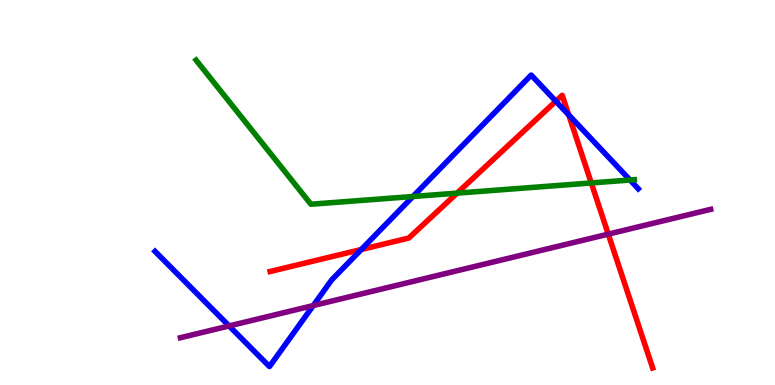[{'lines': ['blue', 'red'], 'intersections': [{'x': 4.66, 'y': 3.52}, {'x': 7.17, 'y': 7.37}, {'x': 7.34, 'y': 7.02}]}, {'lines': ['green', 'red'], 'intersections': [{'x': 5.9, 'y': 4.98}, {'x': 7.63, 'y': 5.25}]}, {'lines': ['purple', 'red'], 'intersections': [{'x': 7.85, 'y': 3.92}]}, {'lines': ['blue', 'green'], 'intersections': [{'x': 5.33, 'y': 4.9}, {'x': 8.13, 'y': 5.32}]}, {'lines': ['blue', 'purple'], 'intersections': [{'x': 2.96, 'y': 1.53}, {'x': 4.04, 'y': 2.06}]}, {'lines': ['green', 'purple'], 'intersections': []}]